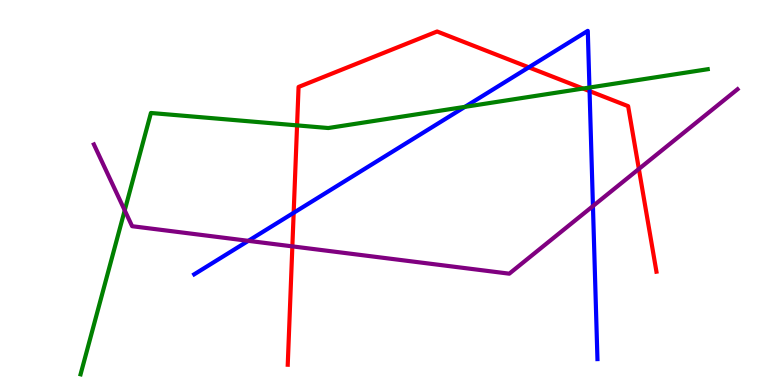[{'lines': ['blue', 'red'], 'intersections': [{'x': 3.79, 'y': 4.47}, {'x': 6.82, 'y': 8.25}, {'x': 7.61, 'y': 7.63}]}, {'lines': ['green', 'red'], 'intersections': [{'x': 3.83, 'y': 6.74}, {'x': 7.52, 'y': 7.7}]}, {'lines': ['purple', 'red'], 'intersections': [{'x': 3.77, 'y': 3.6}, {'x': 8.24, 'y': 5.61}]}, {'lines': ['blue', 'green'], 'intersections': [{'x': 6.0, 'y': 7.22}, {'x': 7.61, 'y': 7.73}]}, {'lines': ['blue', 'purple'], 'intersections': [{'x': 3.2, 'y': 3.74}, {'x': 7.65, 'y': 4.65}]}, {'lines': ['green', 'purple'], 'intersections': [{'x': 1.61, 'y': 4.54}]}]